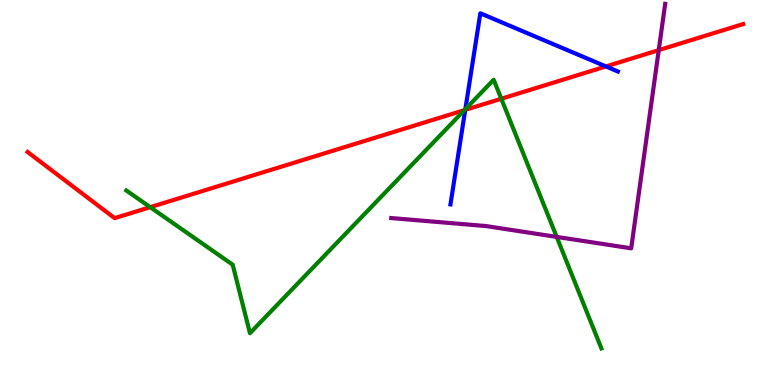[{'lines': ['blue', 'red'], 'intersections': [{'x': 6.0, 'y': 7.15}, {'x': 7.82, 'y': 8.27}]}, {'lines': ['green', 'red'], 'intersections': [{'x': 1.94, 'y': 4.62}, {'x': 5.99, 'y': 7.14}, {'x': 6.47, 'y': 7.44}]}, {'lines': ['purple', 'red'], 'intersections': [{'x': 8.5, 'y': 8.7}]}, {'lines': ['blue', 'green'], 'intersections': [{'x': 6.0, 'y': 7.16}]}, {'lines': ['blue', 'purple'], 'intersections': []}, {'lines': ['green', 'purple'], 'intersections': [{'x': 7.18, 'y': 3.85}]}]